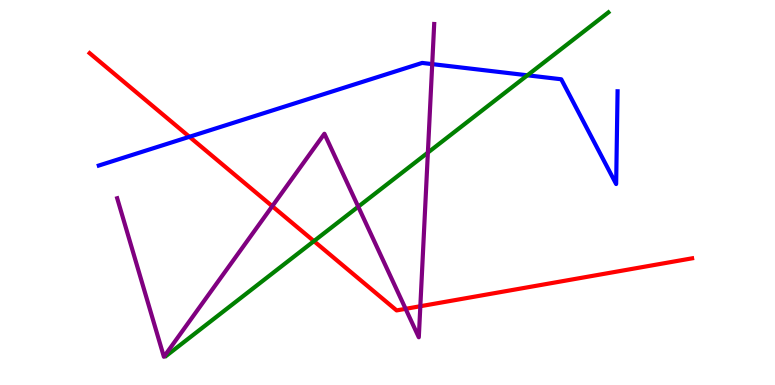[{'lines': ['blue', 'red'], 'intersections': [{'x': 2.44, 'y': 6.45}]}, {'lines': ['green', 'red'], 'intersections': [{'x': 4.05, 'y': 3.74}]}, {'lines': ['purple', 'red'], 'intersections': [{'x': 3.51, 'y': 4.64}, {'x': 5.23, 'y': 1.98}, {'x': 5.42, 'y': 2.05}]}, {'lines': ['blue', 'green'], 'intersections': [{'x': 6.81, 'y': 8.04}]}, {'lines': ['blue', 'purple'], 'intersections': [{'x': 5.58, 'y': 8.33}]}, {'lines': ['green', 'purple'], 'intersections': [{'x': 4.62, 'y': 4.63}, {'x': 5.52, 'y': 6.04}]}]